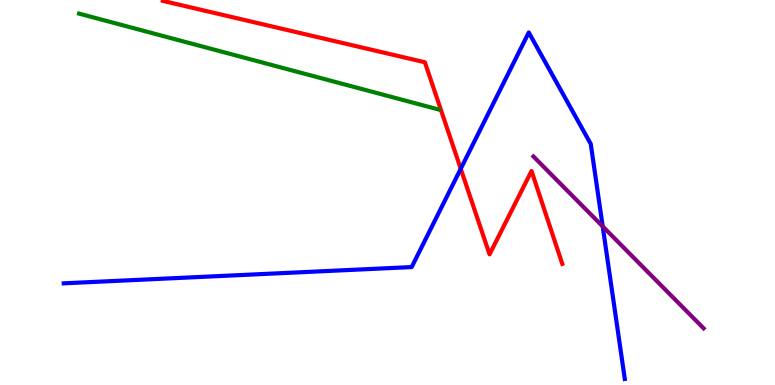[{'lines': ['blue', 'red'], 'intersections': [{'x': 5.94, 'y': 5.62}]}, {'lines': ['green', 'red'], 'intersections': []}, {'lines': ['purple', 'red'], 'intersections': []}, {'lines': ['blue', 'green'], 'intersections': []}, {'lines': ['blue', 'purple'], 'intersections': [{'x': 7.78, 'y': 4.12}]}, {'lines': ['green', 'purple'], 'intersections': []}]